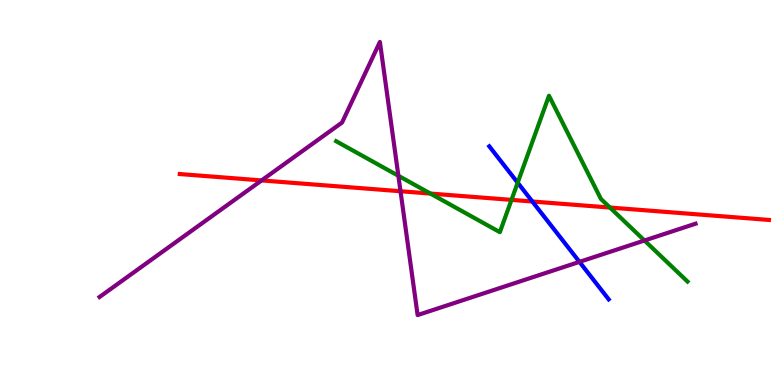[{'lines': ['blue', 'red'], 'intersections': [{'x': 6.87, 'y': 4.77}]}, {'lines': ['green', 'red'], 'intersections': [{'x': 5.55, 'y': 4.97}, {'x': 6.6, 'y': 4.81}, {'x': 7.87, 'y': 4.61}]}, {'lines': ['purple', 'red'], 'intersections': [{'x': 3.38, 'y': 5.31}, {'x': 5.17, 'y': 5.03}]}, {'lines': ['blue', 'green'], 'intersections': [{'x': 6.68, 'y': 5.25}]}, {'lines': ['blue', 'purple'], 'intersections': [{'x': 7.48, 'y': 3.2}]}, {'lines': ['green', 'purple'], 'intersections': [{'x': 5.14, 'y': 5.43}, {'x': 8.32, 'y': 3.75}]}]